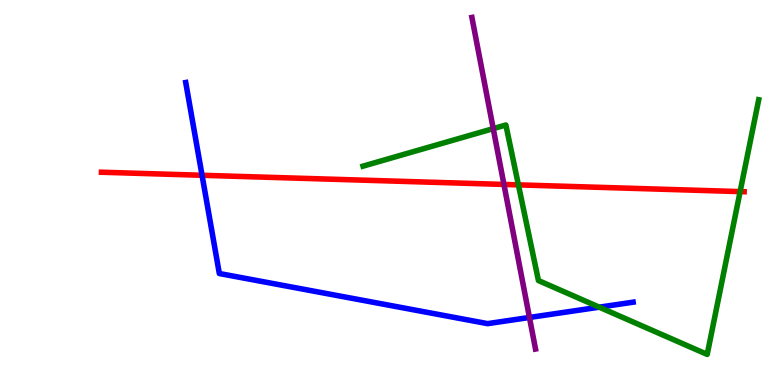[{'lines': ['blue', 'red'], 'intersections': [{'x': 2.61, 'y': 5.45}]}, {'lines': ['green', 'red'], 'intersections': [{'x': 6.69, 'y': 5.2}, {'x': 9.55, 'y': 5.02}]}, {'lines': ['purple', 'red'], 'intersections': [{'x': 6.5, 'y': 5.21}]}, {'lines': ['blue', 'green'], 'intersections': [{'x': 7.73, 'y': 2.02}]}, {'lines': ['blue', 'purple'], 'intersections': [{'x': 6.83, 'y': 1.75}]}, {'lines': ['green', 'purple'], 'intersections': [{'x': 6.36, 'y': 6.66}]}]